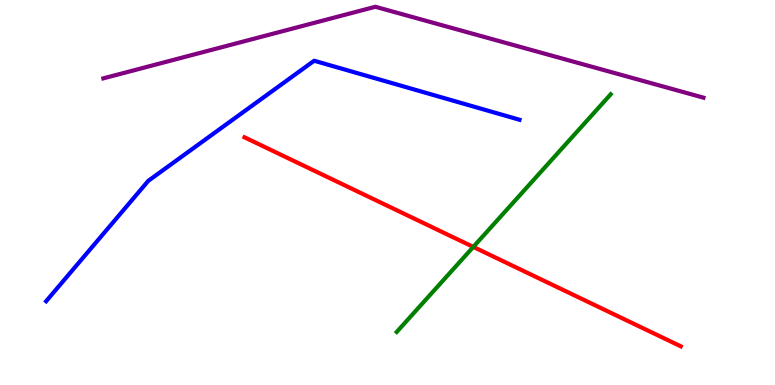[{'lines': ['blue', 'red'], 'intersections': []}, {'lines': ['green', 'red'], 'intersections': [{'x': 6.11, 'y': 3.59}]}, {'lines': ['purple', 'red'], 'intersections': []}, {'lines': ['blue', 'green'], 'intersections': []}, {'lines': ['blue', 'purple'], 'intersections': []}, {'lines': ['green', 'purple'], 'intersections': []}]